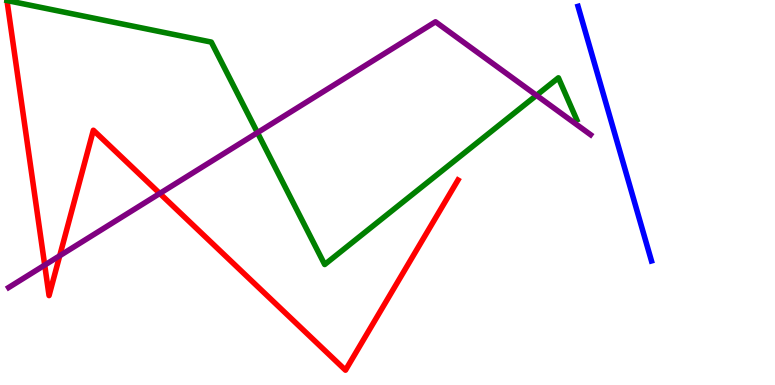[{'lines': ['blue', 'red'], 'intersections': []}, {'lines': ['green', 'red'], 'intersections': []}, {'lines': ['purple', 'red'], 'intersections': [{'x': 0.577, 'y': 3.11}, {'x': 0.771, 'y': 3.36}, {'x': 2.06, 'y': 4.98}]}, {'lines': ['blue', 'green'], 'intersections': []}, {'lines': ['blue', 'purple'], 'intersections': []}, {'lines': ['green', 'purple'], 'intersections': [{'x': 3.32, 'y': 6.55}, {'x': 6.92, 'y': 7.52}]}]